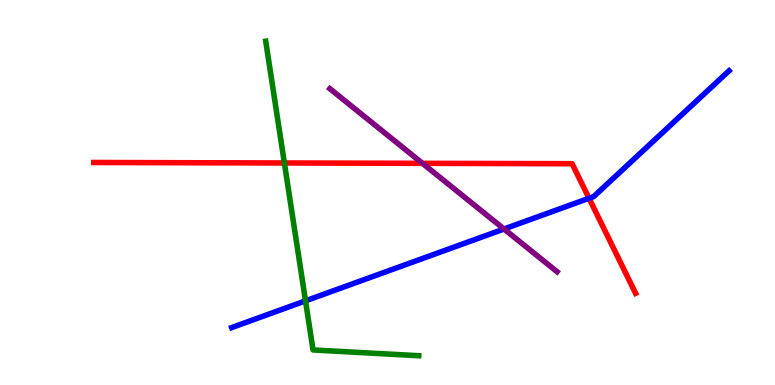[{'lines': ['blue', 'red'], 'intersections': [{'x': 7.6, 'y': 4.85}]}, {'lines': ['green', 'red'], 'intersections': [{'x': 3.67, 'y': 5.77}]}, {'lines': ['purple', 'red'], 'intersections': [{'x': 5.45, 'y': 5.76}]}, {'lines': ['blue', 'green'], 'intersections': [{'x': 3.94, 'y': 2.19}]}, {'lines': ['blue', 'purple'], 'intersections': [{'x': 6.5, 'y': 4.05}]}, {'lines': ['green', 'purple'], 'intersections': []}]